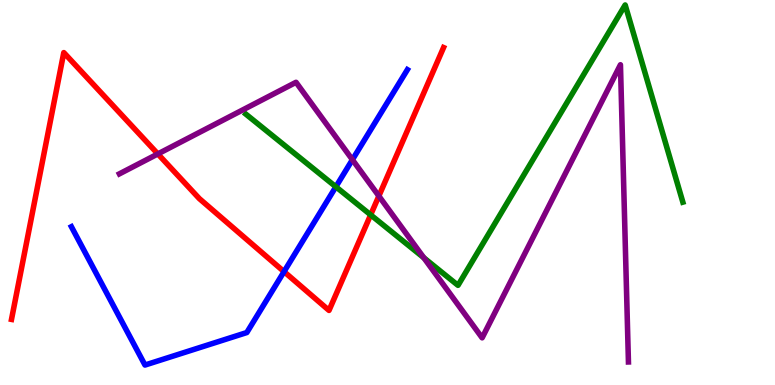[{'lines': ['blue', 'red'], 'intersections': [{'x': 3.66, 'y': 2.94}]}, {'lines': ['green', 'red'], 'intersections': [{'x': 4.78, 'y': 4.42}]}, {'lines': ['purple', 'red'], 'intersections': [{'x': 2.04, 'y': 6.0}, {'x': 4.89, 'y': 4.91}]}, {'lines': ['blue', 'green'], 'intersections': [{'x': 4.33, 'y': 5.15}]}, {'lines': ['blue', 'purple'], 'intersections': [{'x': 4.55, 'y': 5.85}]}, {'lines': ['green', 'purple'], 'intersections': [{'x': 5.47, 'y': 3.31}]}]